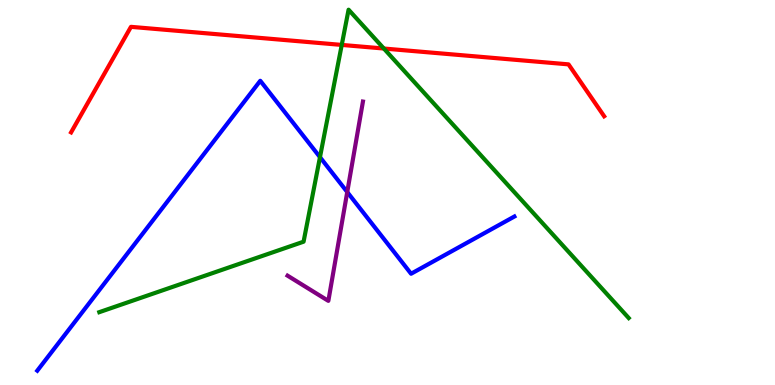[{'lines': ['blue', 'red'], 'intersections': []}, {'lines': ['green', 'red'], 'intersections': [{'x': 4.41, 'y': 8.83}, {'x': 4.95, 'y': 8.74}]}, {'lines': ['purple', 'red'], 'intersections': []}, {'lines': ['blue', 'green'], 'intersections': [{'x': 4.13, 'y': 5.92}]}, {'lines': ['blue', 'purple'], 'intersections': [{'x': 4.48, 'y': 5.01}]}, {'lines': ['green', 'purple'], 'intersections': []}]